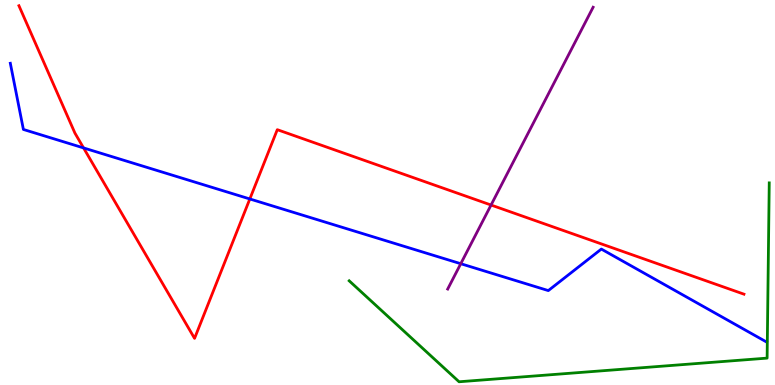[{'lines': ['blue', 'red'], 'intersections': [{'x': 1.08, 'y': 6.16}, {'x': 3.22, 'y': 4.83}]}, {'lines': ['green', 'red'], 'intersections': []}, {'lines': ['purple', 'red'], 'intersections': [{'x': 6.34, 'y': 4.67}]}, {'lines': ['blue', 'green'], 'intersections': []}, {'lines': ['blue', 'purple'], 'intersections': [{'x': 5.95, 'y': 3.15}]}, {'lines': ['green', 'purple'], 'intersections': []}]